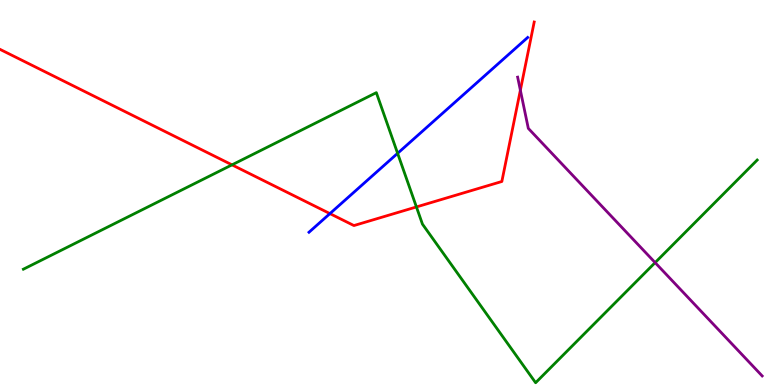[{'lines': ['blue', 'red'], 'intersections': [{'x': 4.26, 'y': 4.45}]}, {'lines': ['green', 'red'], 'intersections': [{'x': 2.99, 'y': 5.72}, {'x': 5.37, 'y': 4.62}]}, {'lines': ['purple', 'red'], 'intersections': [{'x': 6.71, 'y': 7.66}]}, {'lines': ['blue', 'green'], 'intersections': [{'x': 5.13, 'y': 6.02}]}, {'lines': ['blue', 'purple'], 'intersections': []}, {'lines': ['green', 'purple'], 'intersections': [{'x': 8.45, 'y': 3.18}]}]